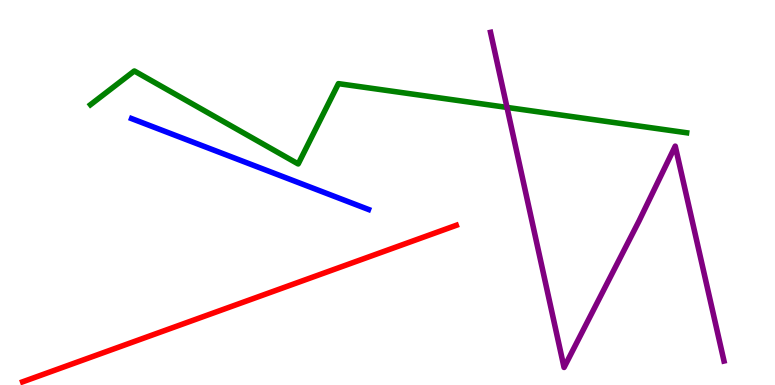[{'lines': ['blue', 'red'], 'intersections': []}, {'lines': ['green', 'red'], 'intersections': []}, {'lines': ['purple', 'red'], 'intersections': []}, {'lines': ['blue', 'green'], 'intersections': []}, {'lines': ['blue', 'purple'], 'intersections': []}, {'lines': ['green', 'purple'], 'intersections': [{'x': 6.54, 'y': 7.21}]}]